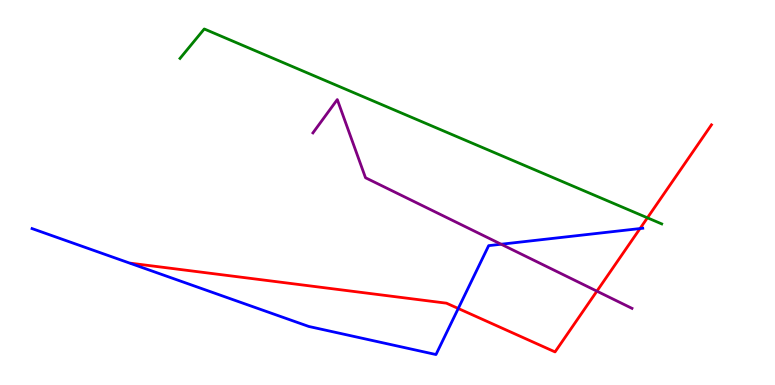[{'lines': ['blue', 'red'], 'intersections': [{'x': 5.91, 'y': 1.99}, {'x': 8.26, 'y': 4.06}]}, {'lines': ['green', 'red'], 'intersections': [{'x': 8.35, 'y': 4.34}]}, {'lines': ['purple', 'red'], 'intersections': [{'x': 7.7, 'y': 2.44}]}, {'lines': ['blue', 'green'], 'intersections': []}, {'lines': ['blue', 'purple'], 'intersections': [{'x': 6.47, 'y': 3.66}]}, {'lines': ['green', 'purple'], 'intersections': []}]